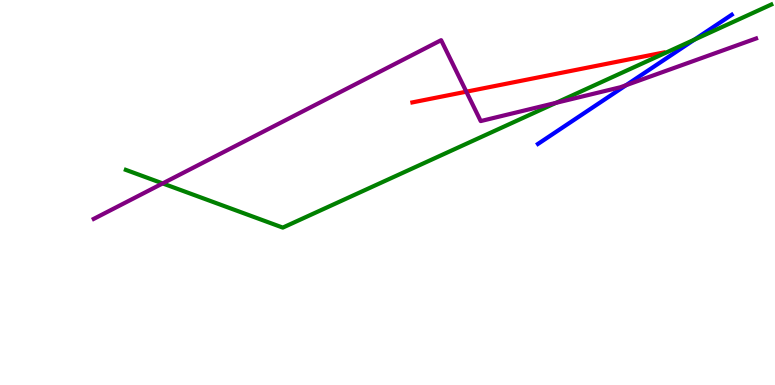[{'lines': ['blue', 'red'], 'intersections': []}, {'lines': ['green', 'red'], 'intersections': []}, {'lines': ['purple', 'red'], 'intersections': [{'x': 6.02, 'y': 7.62}]}, {'lines': ['blue', 'green'], 'intersections': [{'x': 8.96, 'y': 8.97}]}, {'lines': ['blue', 'purple'], 'intersections': [{'x': 8.08, 'y': 7.79}]}, {'lines': ['green', 'purple'], 'intersections': [{'x': 2.1, 'y': 5.24}, {'x': 7.17, 'y': 7.33}]}]